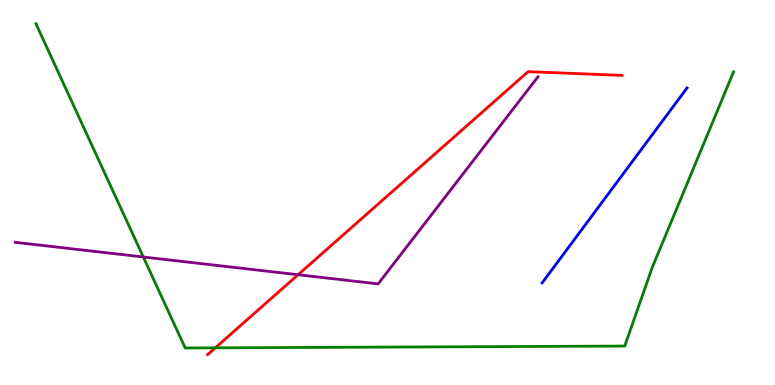[{'lines': ['blue', 'red'], 'intersections': []}, {'lines': ['green', 'red'], 'intersections': [{'x': 2.78, 'y': 0.965}]}, {'lines': ['purple', 'red'], 'intersections': [{'x': 3.85, 'y': 2.86}]}, {'lines': ['blue', 'green'], 'intersections': []}, {'lines': ['blue', 'purple'], 'intersections': []}, {'lines': ['green', 'purple'], 'intersections': [{'x': 1.85, 'y': 3.32}]}]